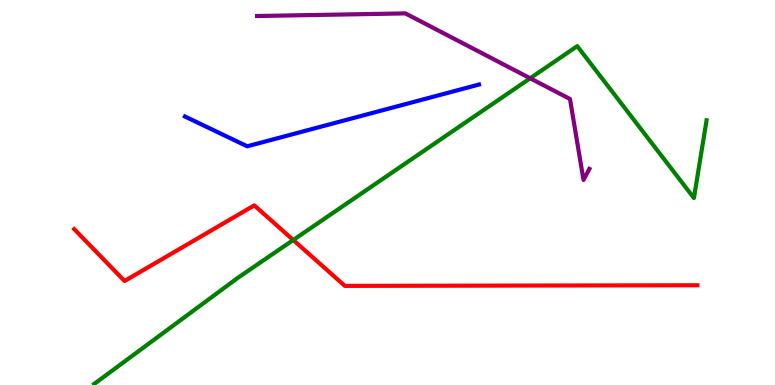[{'lines': ['blue', 'red'], 'intersections': []}, {'lines': ['green', 'red'], 'intersections': [{'x': 3.78, 'y': 3.77}]}, {'lines': ['purple', 'red'], 'intersections': []}, {'lines': ['blue', 'green'], 'intersections': []}, {'lines': ['blue', 'purple'], 'intersections': []}, {'lines': ['green', 'purple'], 'intersections': [{'x': 6.84, 'y': 7.97}]}]